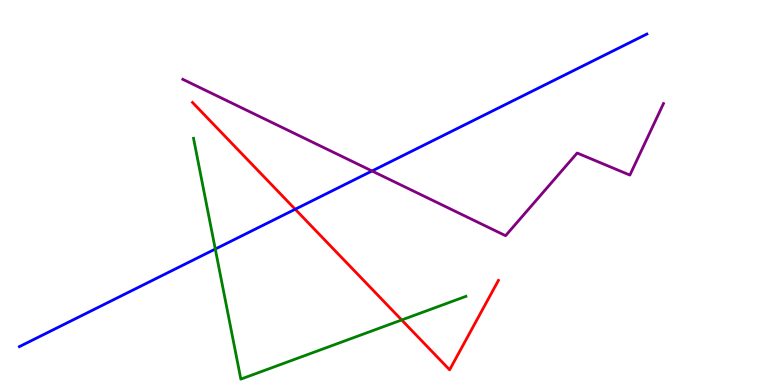[{'lines': ['blue', 'red'], 'intersections': [{'x': 3.81, 'y': 4.57}]}, {'lines': ['green', 'red'], 'intersections': [{'x': 5.18, 'y': 1.69}]}, {'lines': ['purple', 'red'], 'intersections': []}, {'lines': ['blue', 'green'], 'intersections': [{'x': 2.78, 'y': 3.53}]}, {'lines': ['blue', 'purple'], 'intersections': [{'x': 4.8, 'y': 5.56}]}, {'lines': ['green', 'purple'], 'intersections': []}]